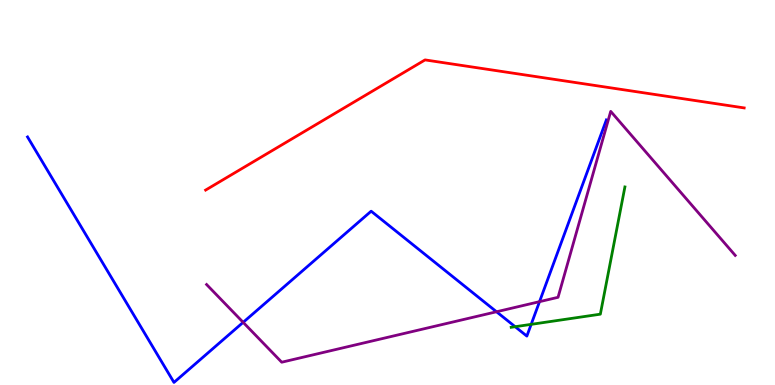[{'lines': ['blue', 'red'], 'intersections': []}, {'lines': ['green', 'red'], 'intersections': []}, {'lines': ['purple', 'red'], 'intersections': []}, {'lines': ['blue', 'green'], 'intersections': [{'x': 6.65, 'y': 1.51}, {'x': 6.85, 'y': 1.58}]}, {'lines': ['blue', 'purple'], 'intersections': [{'x': 3.14, 'y': 1.63}, {'x': 6.41, 'y': 1.9}, {'x': 6.96, 'y': 2.16}]}, {'lines': ['green', 'purple'], 'intersections': []}]